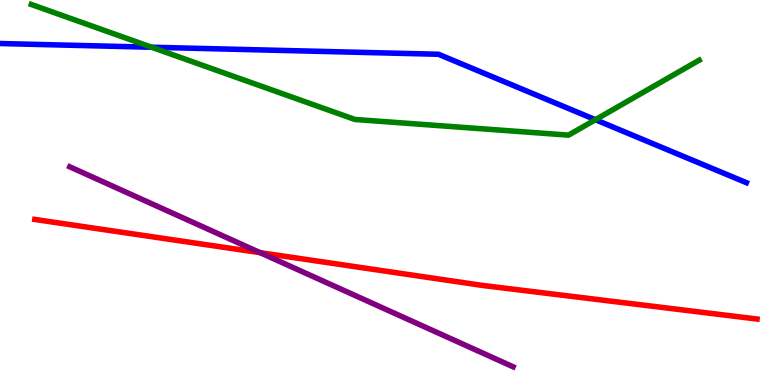[{'lines': ['blue', 'red'], 'intersections': []}, {'lines': ['green', 'red'], 'intersections': []}, {'lines': ['purple', 'red'], 'intersections': [{'x': 3.36, 'y': 3.44}]}, {'lines': ['blue', 'green'], 'intersections': [{'x': 1.96, 'y': 8.77}, {'x': 7.68, 'y': 6.89}]}, {'lines': ['blue', 'purple'], 'intersections': []}, {'lines': ['green', 'purple'], 'intersections': []}]